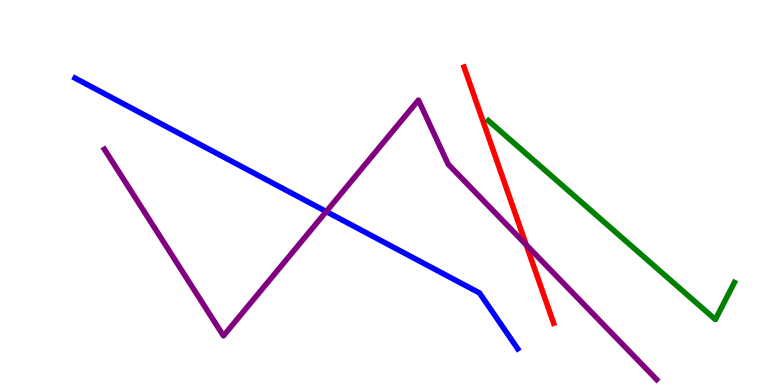[{'lines': ['blue', 'red'], 'intersections': []}, {'lines': ['green', 'red'], 'intersections': []}, {'lines': ['purple', 'red'], 'intersections': [{'x': 6.79, 'y': 3.64}]}, {'lines': ['blue', 'green'], 'intersections': []}, {'lines': ['blue', 'purple'], 'intersections': [{'x': 4.21, 'y': 4.51}]}, {'lines': ['green', 'purple'], 'intersections': []}]